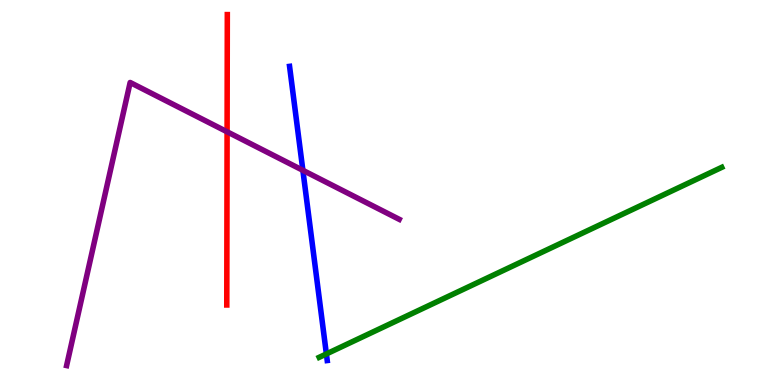[{'lines': ['blue', 'red'], 'intersections': []}, {'lines': ['green', 'red'], 'intersections': []}, {'lines': ['purple', 'red'], 'intersections': [{'x': 2.93, 'y': 6.58}]}, {'lines': ['blue', 'green'], 'intersections': [{'x': 4.21, 'y': 0.807}]}, {'lines': ['blue', 'purple'], 'intersections': [{'x': 3.91, 'y': 5.58}]}, {'lines': ['green', 'purple'], 'intersections': []}]